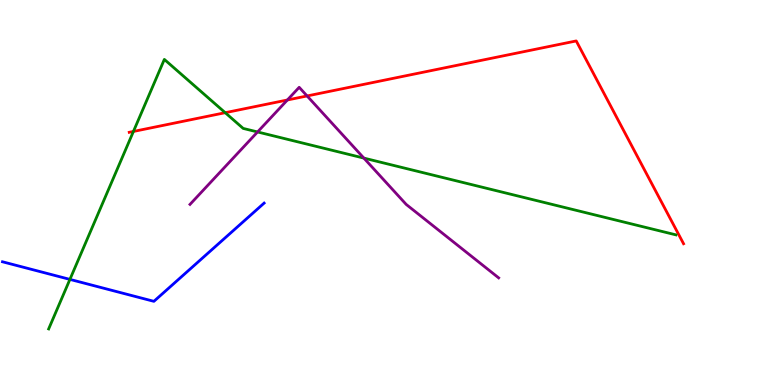[{'lines': ['blue', 'red'], 'intersections': []}, {'lines': ['green', 'red'], 'intersections': [{'x': 1.72, 'y': 6.59}, {'x': 2.91, 'y': 7.07}]}, {'lines': ['purple', 'red'], 'intersections': [{'x': 3.71, 'y': 7.4}, {'x': 3.96, 'y': 7.51}]}, {'lines': ['blue', 'green'], 'intersections': [{'x': 0.902, 'y': 2.74}]}, {'lines': ['blue', 'purple'], 'intersections': []}, {'lines': ['green', 'purple'], 'intersections': [{'x': 3.32, 'y': 6.57}, {'x': 4.7, 'y': 5.89}]}]